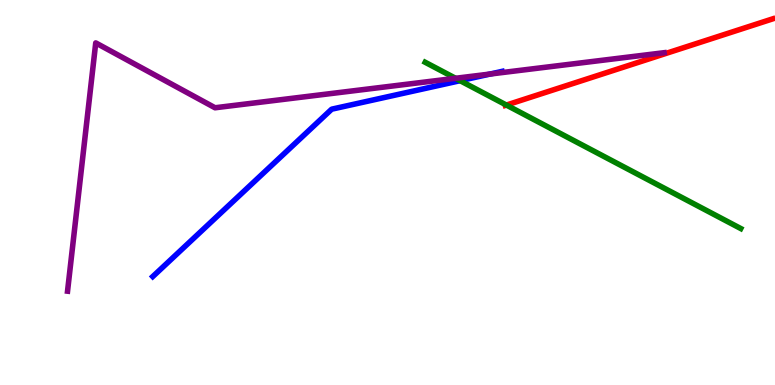[{'lines': ['blue', 'red'], 'intersections': []}, {'lines': ['green', 'red'], 'intersections': [{'x': 6.53, 'y': 7.27}]}, {'lines': ['purple', 'red'], 'intersections': []}, {'lines': ['blue', 'green'], 'intersections': [{'x': 5.94, 'y': 7.9}]}, {'lines': ['blue', 'purple'], 'intersections': [{'x': 6.32, 'y': 8.08}]}, {'lines': ['green', 'purple'], 'intersections': [{'x': 5.88, 'y': 7.97}]}]